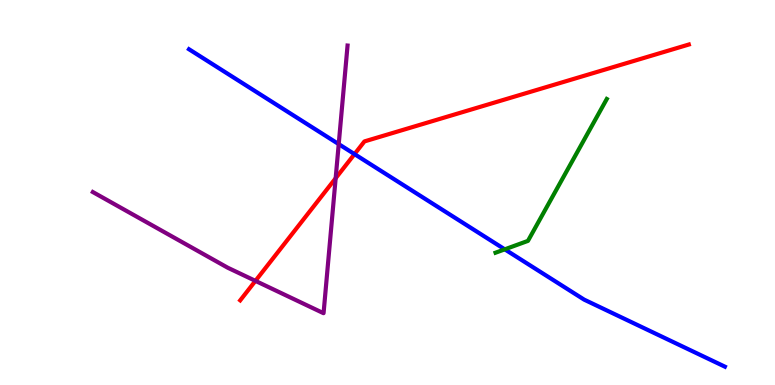[{'lines': ['blue', 'red'], 'intersections': [{'x': 4.57, 'y': 6.0}]}, {'lines': ['green', 'red'], 'intersections': []}, {'lines': ['purple', 'red'], 'intersections': [{'x': 3.3, 'y': 2.7}, {'x': 4.33, 'y': 5.37}]}, {'lines': ['blue', 'green'], 'intersections': [{'x': 6.51, 'y': 3.52}]}, {'lines': ['blue', 'purple'], 'intersections': [{'x': 4.37, 'y': 6.26}]}, {'lines': ['green', 'purple'], 'intersections': []}]